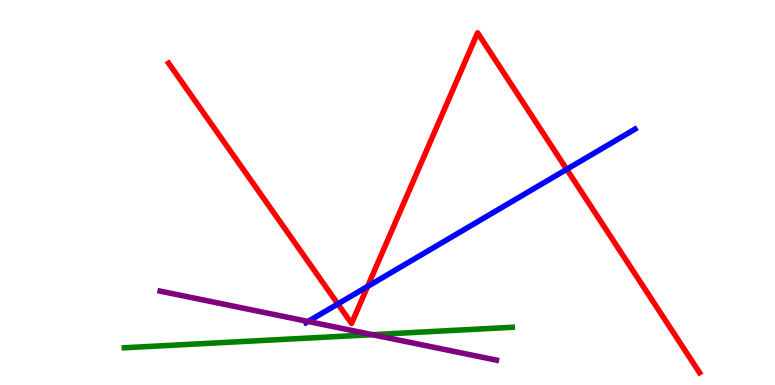[{'lines': ['blue', 'red'], 'intersections': [{'x': 4.36, 'y': 2.11}, {'x': 4.74, 'y': 2.56}, {'x': 7.31, 'y': 5.6}]}, {'lines': ['green', 'red'], 'intersections': []}, {'lines': ['purple', 'red'], 'intersections': []}, {'lines': ['blue', 'green'], 'intersections': []}, {'lines': ['blue', 'purple'], 'intersections': [{'x': 3.97, 'y': 1.65}]}, {'lines': ['green', 'purple'], 'intersections': [{'x': 4.8, 'y': 1.31}]}]